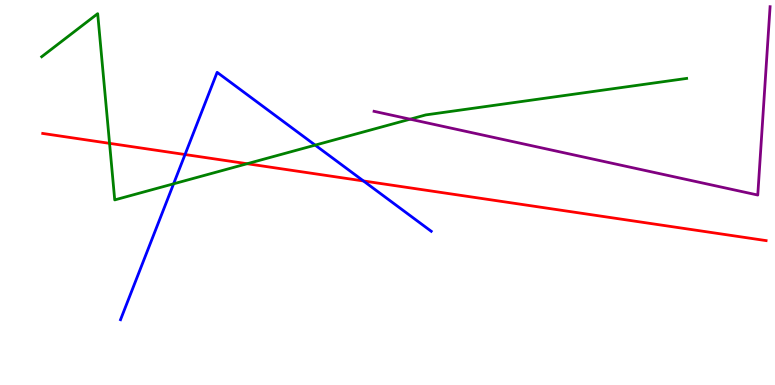[{'lines': ['blue', 'red'], 'intersections': [{'x': 2.39, 'y': 5.99}, {'x': 4.69, 'y': 5.3}]}, {'lines': ['green', 'red'], 'intersections': [{'x': 1.41, 'y': 6.28}, {'x': 3.19, 'y': 5.75}]}, {'lines': ['purple', 'red'], 'intersections': []}, {'lines': ['blue', 'green'], 'intersections': [{'x': 2.24, 'y': 5.23}, {'x': 4.07, 'y': 6.23}]}, {'lines': ['blue', 'purple'], 'intersections': []}, {'lines': ['green', 'purple'], 'intersections': [{'x': 5.29, 'y': 6.9}]}]